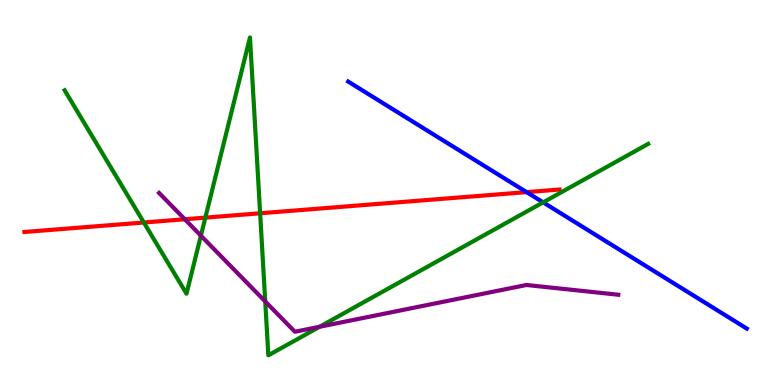[{'lines': ['blue', 'red'], 'intersections': [{'x': 6.79, 'y': 5.01}]}, {'lines': ['green', 'red'], 'intersections': [{'x': 1.86, 'y': 4.22}, {'x': 2.65, 'y': 4.35}, {'x': 3.36, 'y': 4.46}]}, {'lines': ['purple', 'red'], 'intersections': [{'x': 2.38, 'y': 4.31}]}, {'lines': ['blue', 'green'], 'intersections': [{'x': 7.01, 'y': 4.74}]}, {'lines': ['blue', 'purple'], 'intersections': []}, {'lines': ['green', 'purple'], 'intersections': [{'x': 2.59, 'y': 3.88}, {'x': 3.42, 'y': 2.17}, {'x': 4.12, 'y': 1.51}]}]